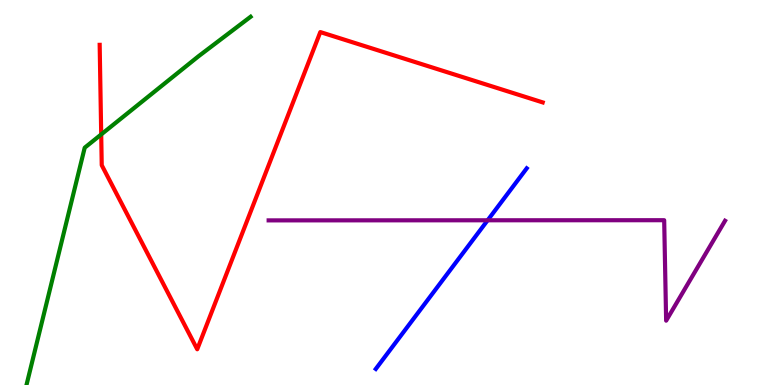[{'lines': ['blue', 'red'], 'intersections': []}, {'lines': ['green', 'red'], 'intersections': [{'x': 1.31, 'y': 6.51}]}, {'lines': ['purple', 'red'], 'intersections': []}, {'lines': ['blue', 'green'], 'intersections': []}, {'lines': ['blue', 'purple'], 'intersections': [{'x': 6.29, 'y': 4.28}]}, {'lines': ['green', 'purple'], 'intersections': []}]